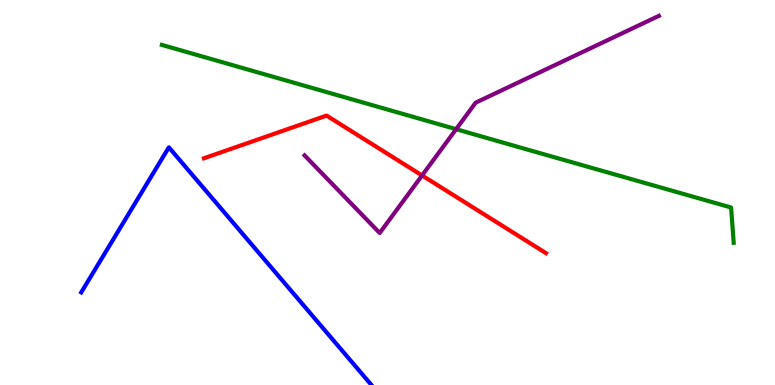[{'lines': ['blue', 'red'], 'intersections': []}, {'lines': ['green', 'red'], 'intersections': []}, {'lines': ['purple', 'red'], 'intersections': [{'x': 5.45, 'y': 5.44}]}, {'lines': ['blue', 'green'], 'intersections': []}, {'lines': ['blue', 'purple'], 'intersections': []}, {'lines': ['green', 'purple'], 'intersections': [{'x': 5.89, 'y': 6.64}]}]